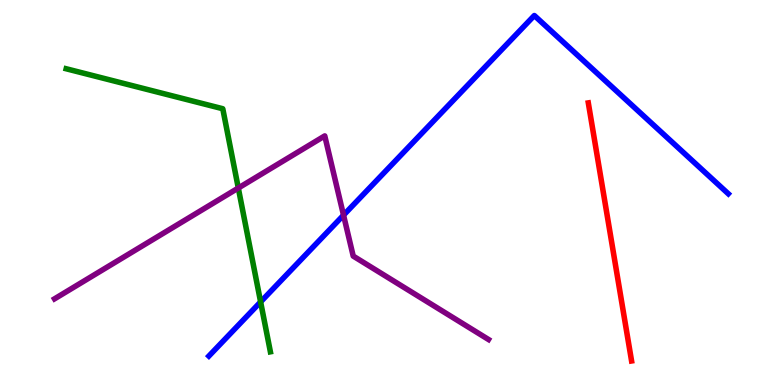[{'lines': ['blue', 'red'], 'intersections': []}, {'lines': ['green', 'red'], 'intersections': []}, {'lines': ['purple', 'red'], 'intersections': []}, {'lines': ['blue', 'green'], 'intersections': [{'x': 3.36, 'y': 2.16}]}, {'lines': ['blue', 'purple'], 'intersections': [{'x': 4.43, 'y': 4.41}]}, {'lines': ['green', 'purple'], 'intersections': [{'x': 3.07, 'y': 5.12}]}]